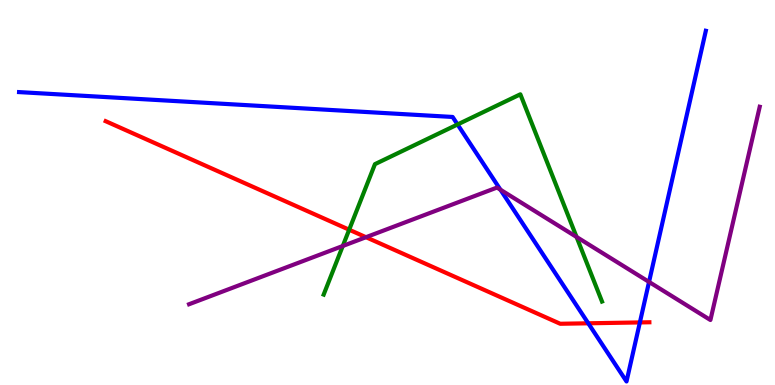[{'lines': ['blue', 'red'], 'intersections': [{'x': 7.59, 'y': 1.6}, {'x': 8.26, 'y': 1.63}]}, {'lines': ['green', 'red'], 'intersections': [{'x': 4.51, 'y': 4.03}]}, {'lines': ['purple', 'red'], 'intersections': [{'x': 4.72, 'y': 3.84}]}, {'lines': ['blue', 'green'], 'intersections': [{'x': 5.9, 'y': 6.77}]}, {'lines': ['blue', 'purple'], 'intersections': [{'x': 6.46, 'y': 5.07}, {'x': 8.37, 'y': 2.68}]}, {'lines': ['green', 'purple'], 'intersections': [{'x': 4.42, 'y': 3.61}, {'x': 7.44, 'y': 3.85}]}]